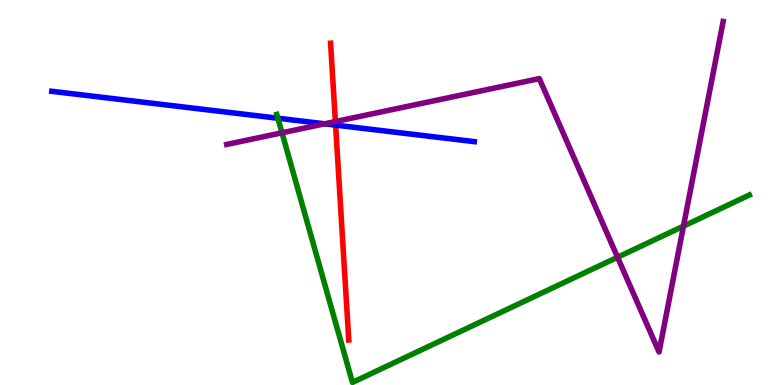[{'lines': ['blue', 'red'], 'intersections': [{'x': 4.33, 'y': 6.75}]}, {'lines': ['green', 'red'], 'intersections': []}, {'lines': ['purple', 'red'], 'intersections': [{'x': 4.33, 'y': 6.84}]}, {'lines': ['blue', 'green'], 'intersections': [{'x': 3.59, 'y': 6.93}]}, {'lines': ['blue', 'purple'], 'intersections': [{'x': 4.19, 'y': 6.78}]}, {'lines': ['green', 'purple'], 'intersections': [{'x': 3.64, 'y': 6.55}, {'x': 7.97, 'y': 3.32}, {'x': 8.82, 'y': 4.13}]}]